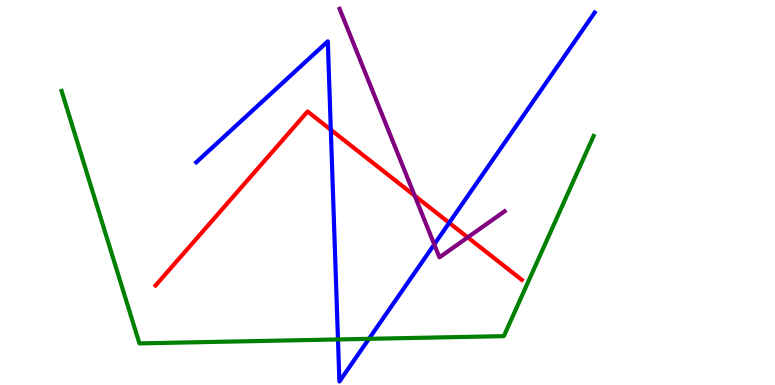[{'lines': ['blue', 'red'], 'intersections': [{'x': 4.27, 'y': 6.63}, {'x': 5.8, 'y': 4.21}]}, {'lines': ['green', 'red'], 'intersections': []}, {'lines': ['purple', 'red'], 'intersections': [{'x': 5.35, 'y': 4.92}, {'x': 6.04, 'y': 3.83}]}, {'lines': ['blue', 'green'], 'intersections': [{'x': 4.36, 'y': 1.18}, {'x': 4.76, 'y': 1.2}]}, {'lines': ['blue', 'purple'], 'intersections': [{'x': 5.6, 'y': 3.65}]}, {'lines': ['green', 'purple'], 'intersections': []}]